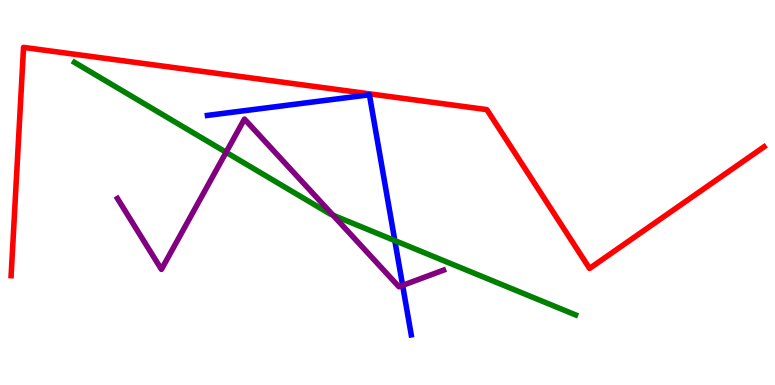[{'lines': ['blue', 'red'], 'intersections': []}, {'lines': ['green', 'red'], 'intersections': []}, {'lines': ['purple', 'red'], 'intersections': []}, {'lines': ['blue', 'green'], 'intersections': [{'x': 5.09, 'y': 3.75}]}, {'lines': ['blue', 'purple'], 'intersections': [{'x': 5.2, 'y': 2.59}]}, {'lines': ['green', 'purple'], 'intersections': [{'x': 2.92, 'y': 6.04}, {'x': 4.3, 'y': 4.41}]}]